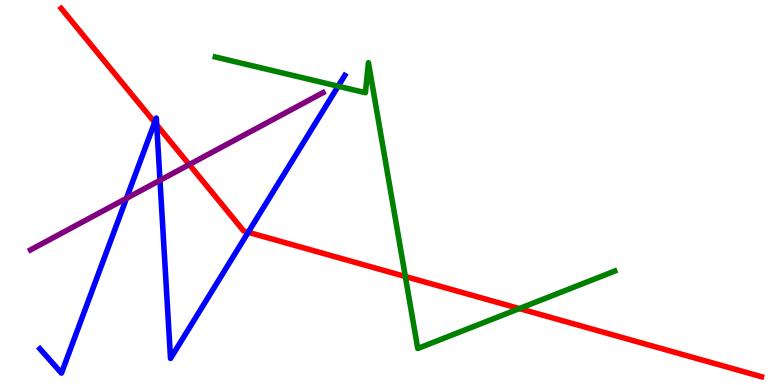[{'lines': ['blue', 'red'], 'intersections': [{'x': 2.0, 'y': 6.82}, {'x': 2.02, 'y': 6.76}, {'x': 3.2, 'y': 3.97}]}, {'lines': ['green', 'red'], 'intersections': [{'x': 5.23, 'y': 2.82}, {'x': 6.7, 'y': 1.99}]}, {'lines': ['purple', 'red'], 'intersections': [{'x': 2.44, 'y': 5.73}]}, {'lines': ['blue', 'green'], 'intersections': [{'x': 4.36, 'y': 7.76}]}, {'lines': ['blue', 'purple'], 'intersections': [{'x': 1.63, 'y': 4.85}, {'x': 2.06, 'y': 5.32}]}, {'lines': ['green', 'purple'], 'intersections': []}]